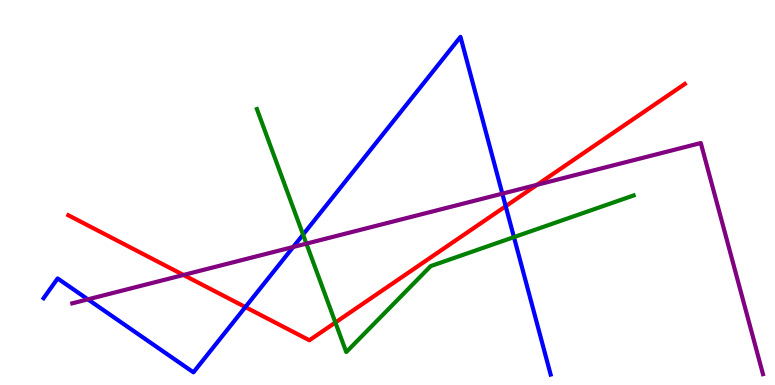[{'lines': ['blue', 'red'], 'intersections': [{'x': 3.17, 'y': 2.02}, {'x': 6.53, 'y': 4.64}]}, {'lines': ['green', 'red'], 'intersections': [{'x': 4.33, 'y': 1.62}]}, {'lines': ['purple', 'red'], 'intersections': [{'x': 2.37, 'y': 2.86}, {'x': 6.93, 'y': 5.2}]}, {'lines': ['blue', 'green'], 'intersections': [{'x': 3.91, 'y': 3.91}, {'x': 6.63, 'y': 3.84}]}, {'lines': ['blue', 'purple'], 'intersections': [{'x': 1.13, 'y': 2.22}, {'x': 3.78, 'y': 3.58}, {'x': 6.48, 'y': 4.97}]}, {'lines': ['green', 'purple'], 'intersections': [{'x': 3.95, 'y': 3.67}]}]